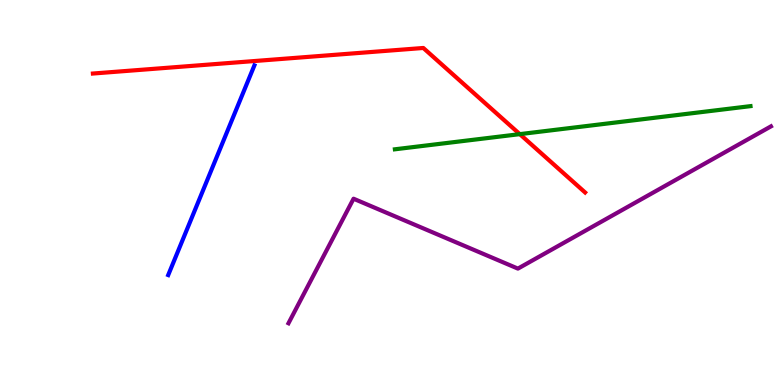[{'lines': ['blue', 'red'], 'intersections': []}, {'lines': ['green', 'red'], 'intersections': [{'x': 6.71, 'y': 6.52}]}, {'lines': ['purple', 'red'], 'intersections': []}, {'lines': ['blue', 'green'], 'intersections': []}, {'lines': ['blue', 'purple'], 'intersections': []}, {'lines': ['green', 'purple'], 'intersections': []}]